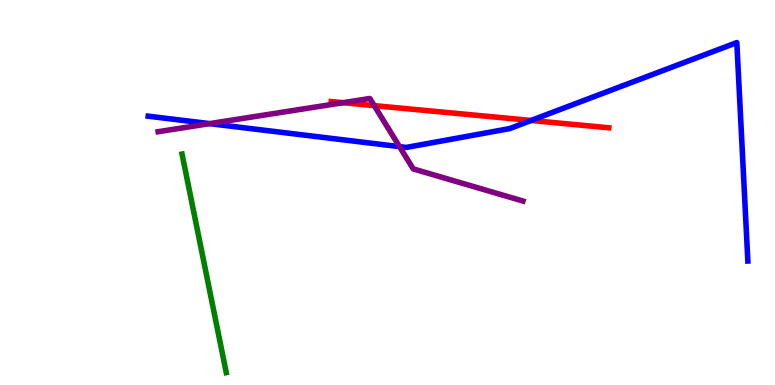[{'lines': ['blue', 'red'], 'intersections': [{'x': 6.85, 'y': 6.87}]}, {'lines': ['green', 'red'], 'intersections': []}, {'lines': ['purple', 'red'], 'intersections': [{'x': 4.43, 'y': 7.33}, {'x': 4.83, 'y': 7.26}]}, {'lines': ['blue', 'green'], 'intersections': []}, {'lines': ['blue', 'purple'], 'intersections': [{'x': 2.71, 'y': 6.79}, {'x': 5.16, 'y': 6.19}]}, {'lines': ['green', 'purple'], 'intersections': []}]